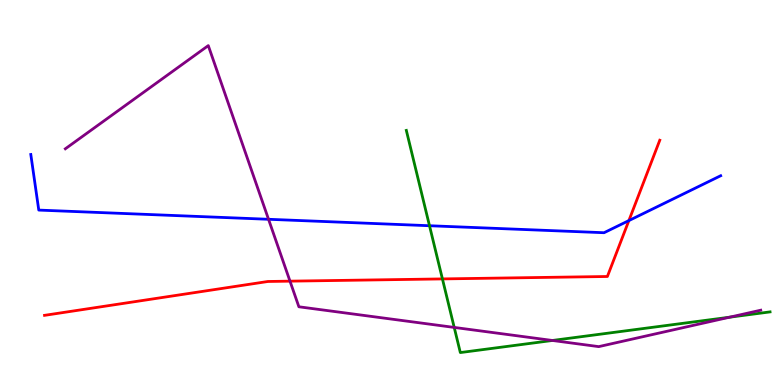[{'lines': ['blue', 'red'], 'intersections': [{'x': 8.11, 'y': 4.27}]}, {'lines': ['green', 'red'], 'intersections': [{'x': 5.71, 'y': 2.76}]}, {'lines': ['purple', 'red'], 'intersections': [{'x': 3.74, 'y': 2.7}]}, {'lines': ['blue', 'green'], 'intersections': [{'x': 5.54, 'y': 4.14}]}, {'lines': ['blue', 'purple'], 'intersections': [{'x': 3.46, 'y': 4.3}]}, {'lines': ['green', 'purple'], 'intersections': [{'x': 5.86, 'y': 1.5}, {'x': 7.13, 'y': 1.16}, {'x': 9.41, 'y': 1.76}]}]